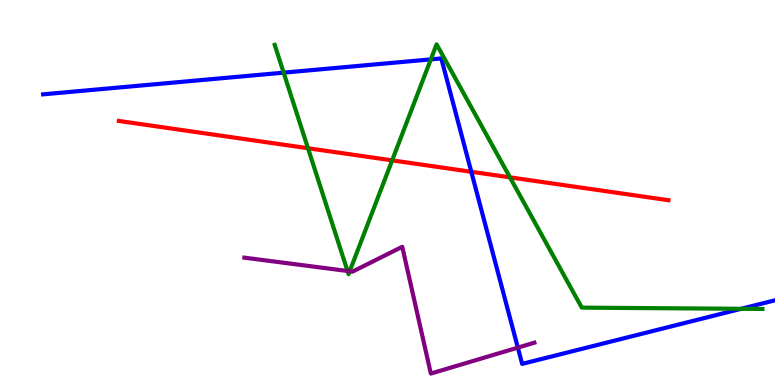[{'lines': ['blue', 'red'], 'intersections': [{'x': 6.08, 'y': 5.54}]}, {'lines': ['green', 'red'], 'intersections': [{'x': 3.97, 'y': 6.15}, {'x': 5.06, 'y': 5.83}, {'x': 6.58, 'y': 5.39}]}, {'lines': ['purple', 'red'], 'intersections': []}, {'lines': ['blue', 'green'], 'intersections': [{'x': 3.66, 'y': 8.11}, {'x': 5.56, 'y': 8.46}, {'x': 9.56, 'y': 1.98}]}, {'lines': ['blue', 'purple'], 'intersections': [{'x': 6.68, 'y': 0.971}]}, {'lines': ['green', 'purple'], 'intersections': [{'x': 4.48, 'y': 2.96}, {'x': 4.51, 'y': 2.95}]}]